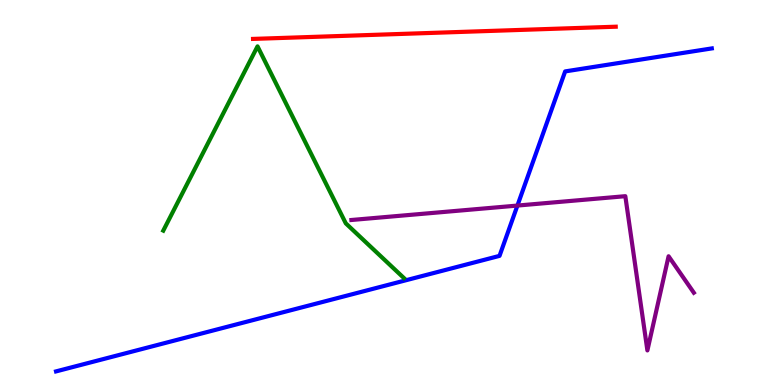[{'lines': ['blue', 'red'], 'intersections': []}, {'lines': ['green', 'red'], 'intersections': []}, {'lines': ['purple', 'red'], 'intersections': []}, {'lines': ['blue', 'green'], 'intersections': []}, {'lines': ['blue', 'purple'], 'intersections': [{'x': 6.68, 'y': 4.66}]}, {'lines': ['green', 'purple'], 'intersections': []}]